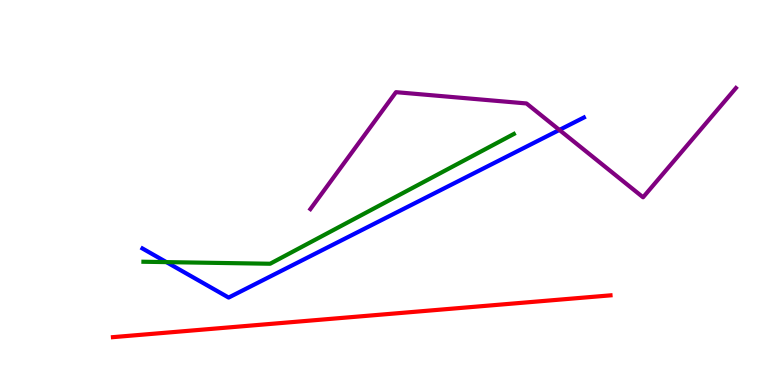[{'lines': ['blue', 'red'], 'intersections': []}, {'lines': ['green', 'red'], 'intersections': []}, {'lines': ['purple', 'red'], 'intersections': []}, {'lines': ['blue', 'green'], 'intersections': [{'x': 2.15, 'y': 3.19}]}, {'lines': ['blue', 'purple'], 'intersections': [{'x': 7.22, 'y': 6.62}]}, {'lines': ['green', 'purple'], 'intersections': []}]